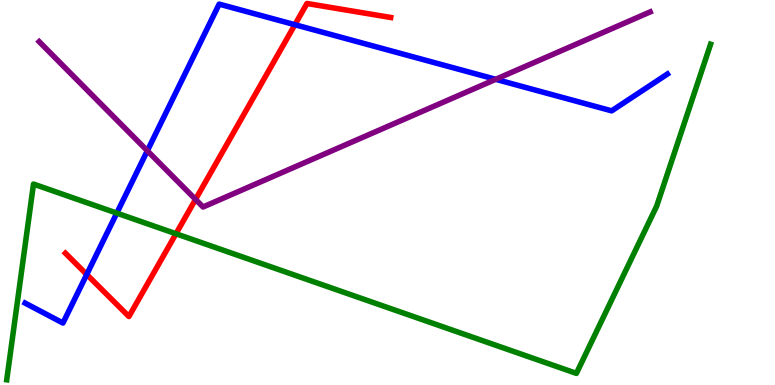[{'lines': ['blue', 'red'], 'intersections': [{'x': 1.12, 'y': 2.87}, {'x': 3.81, 'y': 9.36}]}, {'lines': ['green', 'red'], 'intersections': [{'x': 2.27, 'y': 3.93}]}, {'lines': ['purple', 'red'], 'intersections': [{'x': 2.52, 'y': 4.82}]}, {'lines': ['blue', 'green'], 'intersections': [{'x': 1.51, 'y': 4.46}]}, {'lines': ['blue', 'purple'], 'intersections': [{'x': 1.9, 'y': 6.08}, {'x': 6.4, 'y': 7.94}]}, {'lines': ['green', 'purple'], 'intersections': []}]